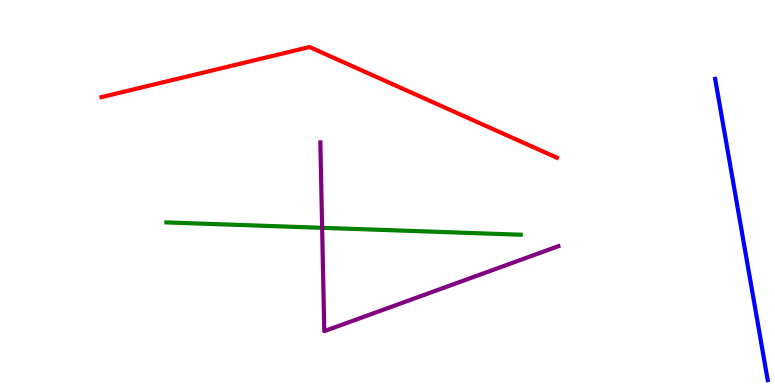[{'lines': ['blue', 'red'], 'intersections': []}, {'lines': ['green', 'red'], 'intersections': []}, {'lines': ['purple', 'red'], 'intersections': []}, {'lines': ['blue', 'green'], 'intersections': []}, {'lines': ['blue', 'purple'], 'intersections': []}, {'lines': ['green', 'purple'], 'intersections': [{'x': 4.16, 'y': 4.08}]}]